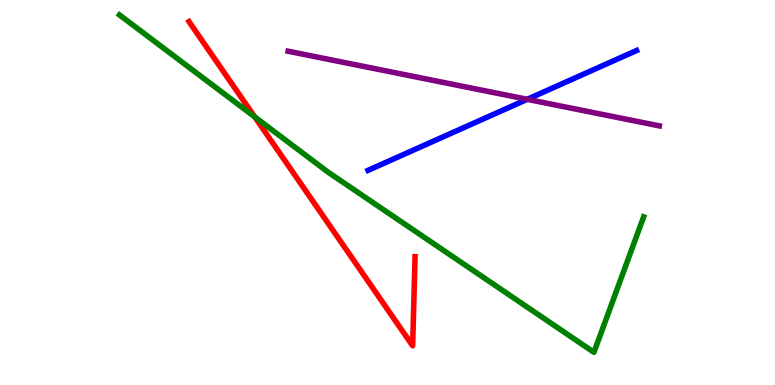[{'lines': ['blue', 'red'], 'intersections': []}, {'lines': ['green', 'red'], 'intersections': [{'x': 3.29, 'y': 6.96}]}, {'lines': ['purple', 'red'], 'intersections': []}, {'lines': ['blue', 'green'], 'intersections': []}, {'lines': ['blue', 'purple'], 'intersections': [{'x': 6.8, 'y': 7.42}]}, {'lines': ['green', 'purple'], 'intersections': []}]